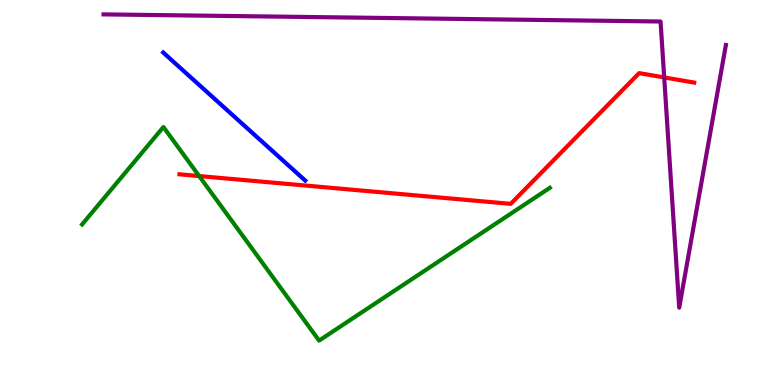[{'lines': ['blue', 'red'], 'intersections': []}, {'lines': ['green', 'red'], 'intersections': [{'x': 2.57, 'y': 5.43}]}, {'lines': ['purple', 'red'], 'intersections': [{'x': 8.57, 'y': 7.99}]}, {'lines': ['blue', 'green'], 'intersections': []}, {'lines': ['blue', 'purple'], 'intersections': []}, {'lines': ['green', 'purple'], 'intersections': []}]